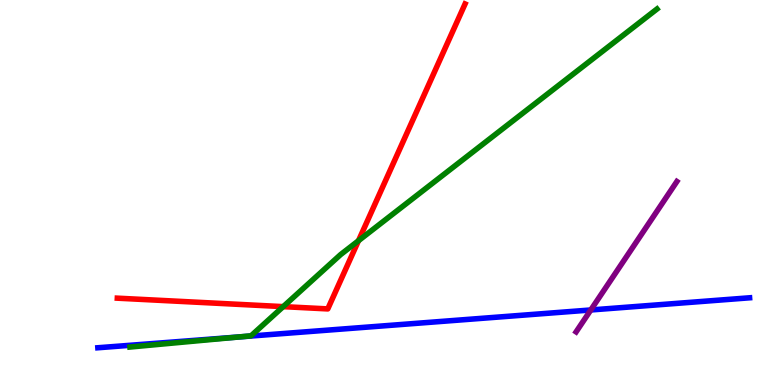[{'lines': ['blue', 'red'], 'intersections': []}, {'lines': ['green', 'red'], 'intersections': [{'x': 3.65, 'y': 2.04}, {'x': 4.63, 'y': 3.75}]}, {'lines': ['purple', 'red'], 'intersections': []}, {'lines': ['blue', 'green'], 'intersections': [{'x': 3.1, 'y': 1.25}]}, {'lines': ['blue', 'purple'], 'intersections': [{'x': 7.62, 'y': 1.95}]}, {'lines': ['green', 'purple'], 'intersections': []}]